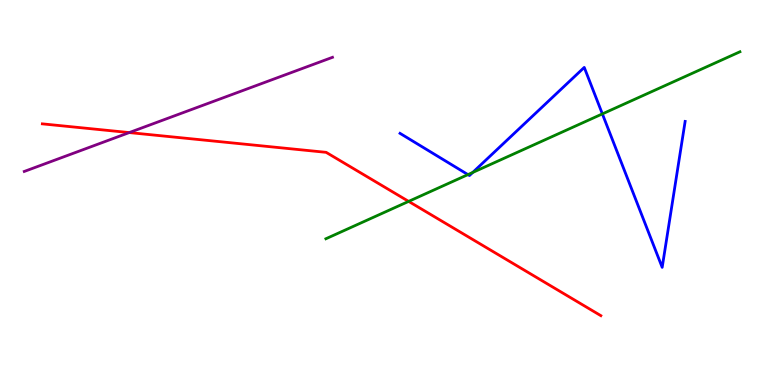[{'lines': ['blue', 'red'], 'intersections': []}, {'lines': ['green', 'red'], 'intersections': [{'x': 5.27, 'y': 4.77}]}, {'lines': ['purple', 'red'], 'intersections': [{'x': 1.67, 'y': 6.56}]}, {'lines': ['blue', 'green'], 'intersections': [{'x': 6.04, 'y': 5.46}, {'x': 6.1, 'y': 5.52}, {'x': 7.77, 'y': 7.04}]}, {'lines': ['blue', 'purple'], 'intersections': []}, {'lines': ['green', 'purple'], 'intersections': []}]